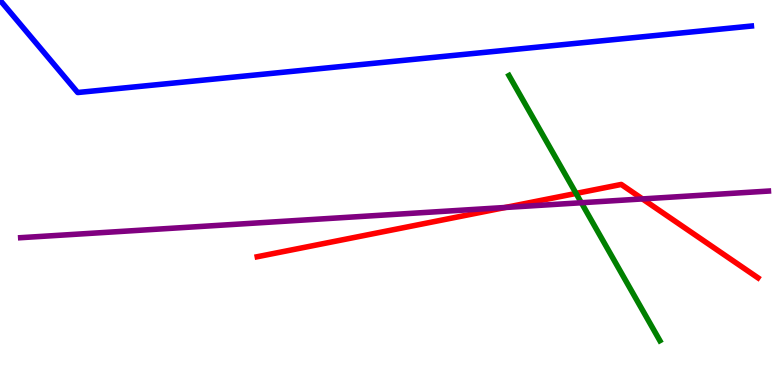[{'lines': ['blue', 'red'], 'intersections': []}, {'lines': ['green', 'red'], 'intersections': [{'x': 7.43, 'y': 4.98}]}, {'lines': ['purple', 'red'], 'intersections': [{'x': 6.52, 'y': 4.61}, {'x': 8.29, 'y': 4.83}]}, {'lines': ['blue', 'green'], 'intersections': []}, {'lines': ['blue', 'purple'], 'intersections': []}, {'lines': ['green', 'purple'], 'intersections': [{'x': 7.5, 'y': 4.73}]}]